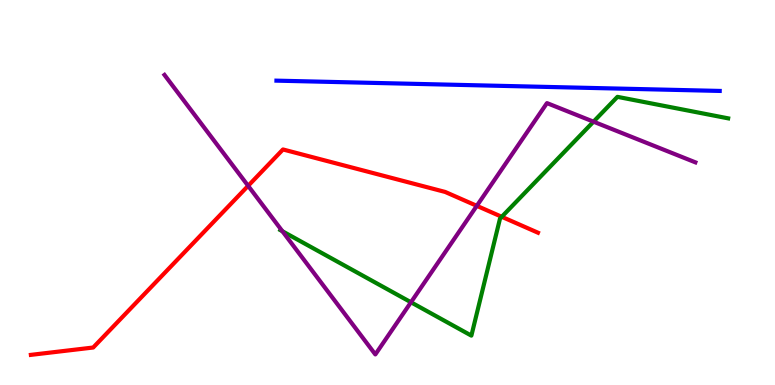[{'lines': ['blue', 'red'], 'intersections': []}, {'lines': ['green', 'red'], 'intersections': [{'x': 6.47, 'y': 4.37}]}, {'lines': ['purple', 'red'], 'intersections': [{'x': 3.2, 'y': 5.17}, {'x': 6.15, 'y': 4.65}]}, {'lines': ['blue', 'green'], 'intersections': []}, {'lines': ['blue', 'purple'], 'intersections': []}, {'lines': ['green', 'purple'], 'intersections': [{'x': 3.64, 'y': 3.99}, {'x': 5.3, 'y': 2.15}, {'x': 7.66, 'y': 6.84}]}]